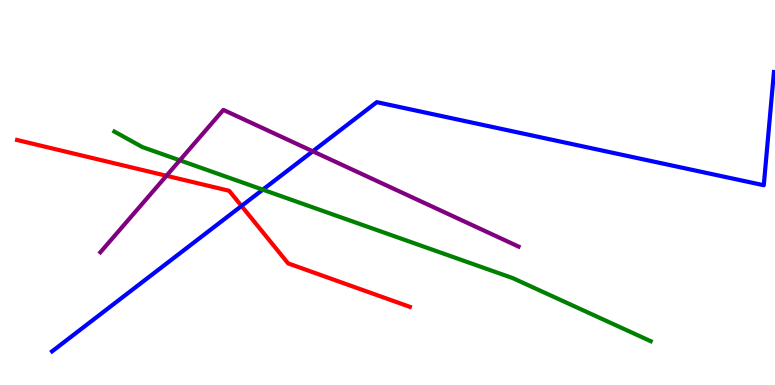[{'lines': ['blue', 'red'], 'intersections': [{'x': 3.12, 'y': 4.65}]}, {'lines': ['green', 'red'], 'intersections': []}, {'lines': ['purple', 'red'], 'intersections': [{'x': 2.15, 'y': 5.43}]}, {'lines': ['blue', 'green'], 'intersections': [{'x': 3.39, 'y': 5.07}]}, {'lines': ['blue', 'purple'], 'intersections': [{'x': 4.04, 'y': 6.07}]}, {'lines': ['green', 'purple'], 'intersections': [{'x': 2.32, 'y': 5.84}]}]